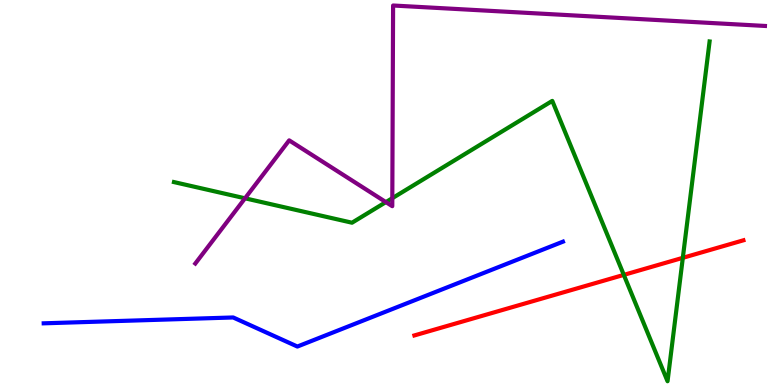[{'lines': ['blue', 'red'], 'intersections': []}, {'lines': ['green', 'red'], 'intersections': [{'x': 8.05, 'y': 2.86}, {'x': 8.81, 'y': 3.3}]}, {'lines': ['purple', 'red'], 'intersections': []}, {'lines': ['blue', 'green'], 'intersections': []}, {'lines': ['blue', 'purple'], 'intersections': []}, {'lines': ['green', 'purple'], 'intersections': [{'x': 3.16, 'y': 4.85}, {'x': 4.98, 'y': 4.75}, {'x': 5.06, 'y': 4.85}]}]